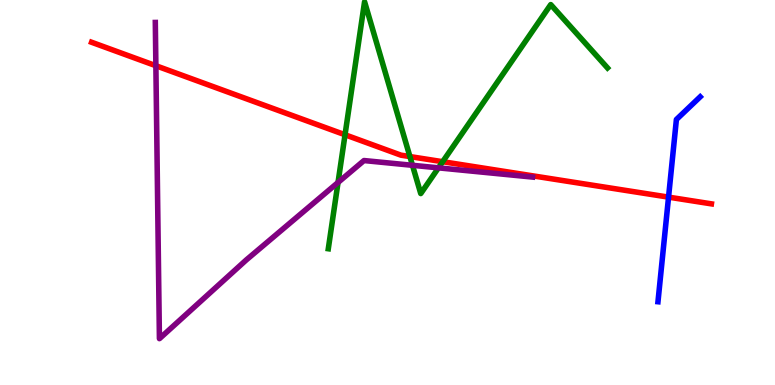[{'lines': ['blue', 'red'], 'intersections': [{'x': 8.63, 'y': 4.88}]}, {'lines': ['green', 'red'], 'intersections': [{'x': 4.45, 'y': 6.5}, {'x': 5.29, 'y': 5.93}, {'x': 5.71, 'y': 5.8}]}, {'lines': ['purple', 'red'], 'intersections': [{'x': 2.01, 'y': 8.29}]}, {'lines': ['blue', 'green'], 'intersections': []}, {'lines': ['blue', 'purple'], 'intersections': []}, {'lines': ['green', 'purple'], 'intersections': [{'x': 4.36, 'y': 5.26}, {'x': 5.32, 'y': 5.71}, {'x': 5.66, 'y': 5.64}]}]